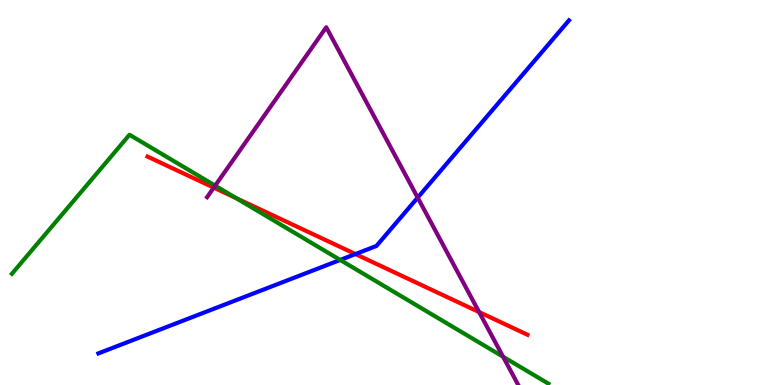[{'lines': ['blue', 'red'], 'intersections': [{'x': 4.59, 'y': 3.4}]}, {'lines': ['green', 'red'], 'intersections': [{'x': 3.05, 'y': 4.85}]}, {'lines': ['purple', 'red'], 'intersections': [{'x': 2.76, 'y': 5.13}, {'x': 6.18, 'y': 1.89}]}, {'lines': ['blue', 'green'], 'intersections': [{'x': 4.39, 'y': 3.25}]}, {'lines': ['blue', 'purple'], 'intersections': [{'x': 5.39, 'y': 4.87}]}, {'lines': ['green', 'purple'], 'intersections': [{'x': 2.78, 'y': 5.18}, {'x': 6.49, 'y': 0.735}]}]